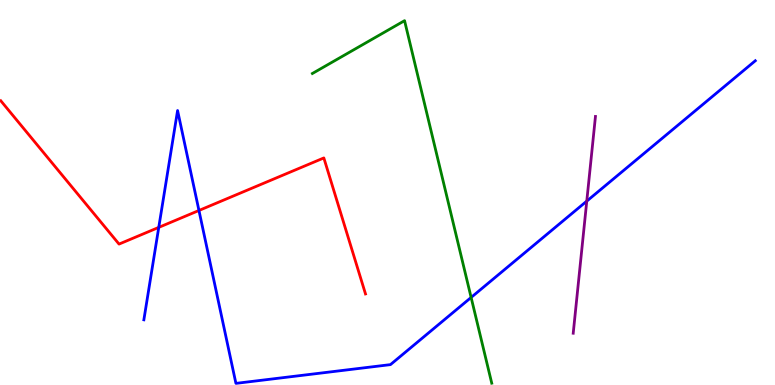[{'lines': ['blue', 'red'], 'intersections': [{'x': 2.05, 'y': 4.09}, {'x': 2.57, 'y': 4.53}]}, {'lines': ['green', 'red'], 'intersections': []}, {'lines': ['purple', 'red'], 'intersections': []}, {'lines': ['blue', 'green'], 'intersections': [{'x': 6.08, 'y': 2.27}]}, {'lines': ['blue', 'purple'], 'intersections': [{'x': 7.57, 'y': 4.78}]}, {'lines': ['green', 'purple'], 'intersections': []}]